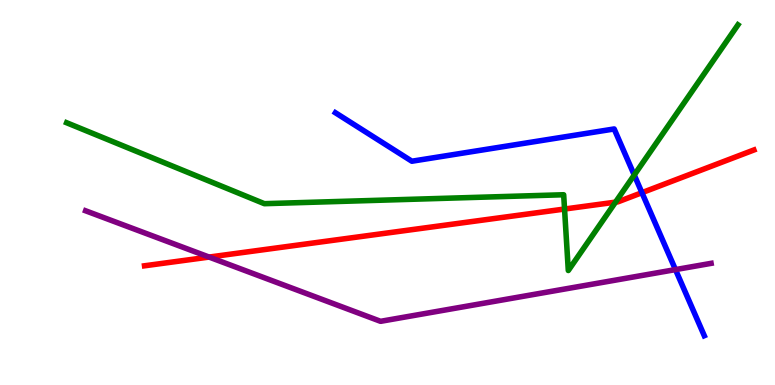[{'lines': ['blue', 'red'], 'intersections': [{'x': 8.28, 'y': 5.0}]}, {'lines': ['green', 'red'], 'intersections': [{'x': 7.28, 'y': 4.57}, {'x': 7.94, 'y': 4.75}]}, {'lines': ['purple', 'red'], 'intersections': [{'x': 2.7, 'y': 3.32}]}, {'lines': ['blue', 'green'], 'intersections': [{'x': 8.18, 'y': 5.45}]}, {'lines': ['blue', 'purple'], 'intersections': [{'x': 8.72, 'y': 3.0}]}, {'lines': ['green', 'purple'], 'intersections': []}]